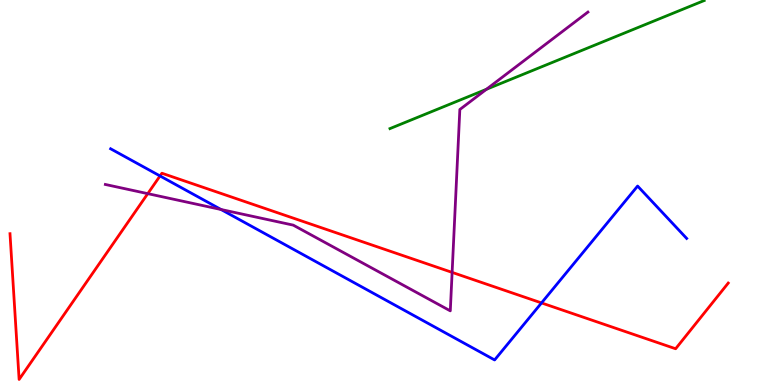[{'lines': ['blue', 'red'], 'intersections': [{'x': 2.06, 'y': 5.43}, {'x': 6.99, 'y': 2.13}]}, {'lines': ['green', 'red'], 'intersections': []}, {'lines': ['purple', 'red'], 'intersections': [{'x': 1.91, 'y': 4.97}, {'x': 5.83, 'y': 2.93}]}, {'lines': ['blue', 'green'], 'intersections': []}, {'lines': ['blue', 'purple'], 'intersections': [{'x': 2.85, 'y': 4.56}]}, {'lines': ['green', 'purple'], 'intersections': [{'x': 6.28, 'y': 7.68}]}]